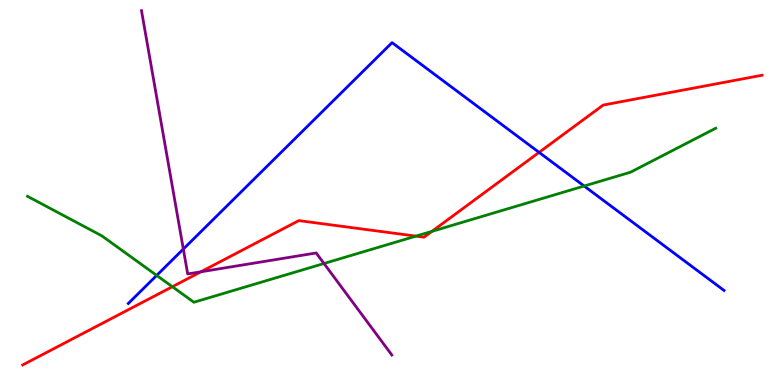[{'lines': ['blue', 'red'], 'intersections': [{'x': 6.96, 'y': 6.04}]}, {'lines': ['green', 'red'], 'intersections': [{'x': 2.22, 'y': 2.55}, {'x': 5.37, 'y': 3.87}, {'x': 5.57, 'y': 3.99}]}, {'lines': ['purple', 'red'], 'intersections': [{'x': 2.59, 'y': 2.94}]}, {'lines': ['blue', 'green'], 'intersections': [{'x': 2.02, 'y': 2.85}, {'x': 7.54, 'y': 5.17}]}, {'lines': ['blue', 'purple'], 'intersections': [{'x': 2.37, 'y': 3.53}]}, {'lines': ['green', 'purple'], 'intersections': [{'x': 4.18, 'y': 3.16}]}]